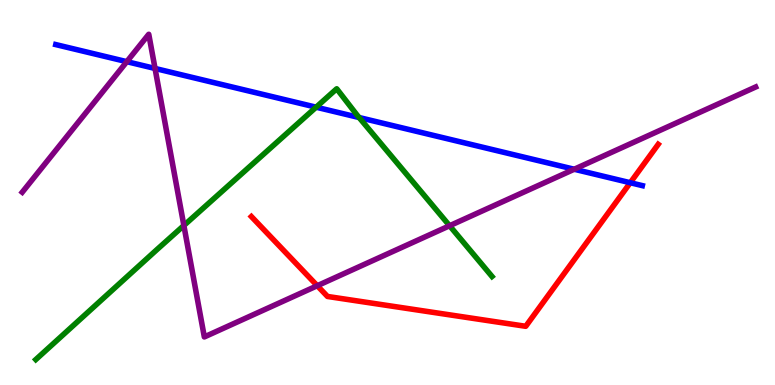[{'lines': ['blue', 'red'], 'intersections': [{'x': 8.13, 'y': 5.25}]}, {'lines': ['green', 'red'], 'intersections': []}, {'lines': ['purple', 'red'], 'intersections': [{'x': 4.09, 'y': 2.58}]}, {'lines': ['blue', 'green'], 'intersections': [{'x': 4.08, 'y': 7.22}, {'x': 4.63, 'y': 6.95}]}, {'lines': ['blue', 'purple'], 'intersections': [{'x': 1.64, 'y': 8.4}, {'x': 2.0, 'y': 8.22}, {'x': 7.41, 'y': 5.6}]}, {'lines': ['green', 'purple'], 'intersections': [{'x': 2.37, 'y': 4.14}, {'x': 5.8, 'y': 4.14}]}]